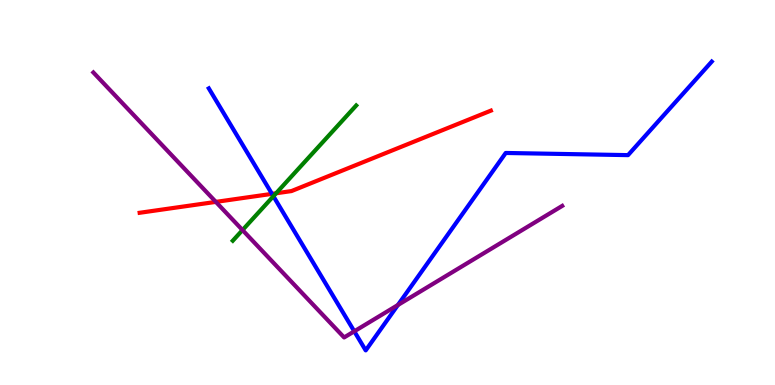[{'lines': ['blue', 'red'], 'intersections': [{'x': 3.51, 'y': 4.96}]}, {'lines': ['green', 'red'], 'intersections': [{'x': 3.56, 'y': 4.98}]}, {'lines': ['purple', 'red'], 'intersections': [{'x': 2.79, 'y': 4.76}]}, {'lines': ['blue', 'green'], 'intersections': [{'x': 3.53, 'y': 4.9}]}, {'lines': ['blue', 'purple'], 'intersections': [{'x': 4.57, 'y': 1.39}, {'x': 5.13, 'y': 2.08}]}, {'lines': ['green', 'purple'], 'intersections': [{'x': 3.13, 'y': 4.02}]}]